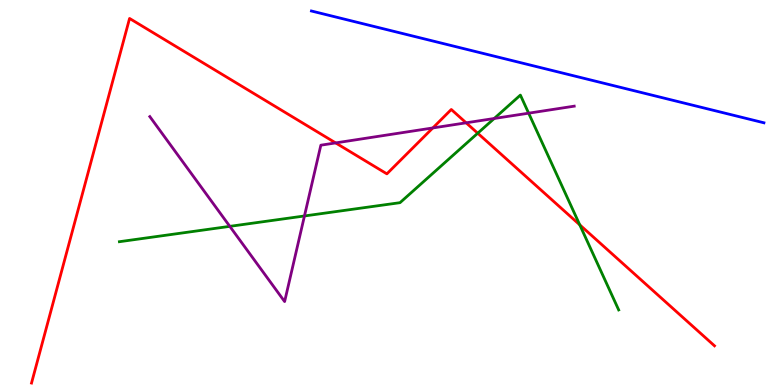[{'lines': ['blue', 'red'], 'intersections': []}, {'lines': ['green', 'red'], 'intersections': [{'x': 6.16, 'y': 6.54}, {'x': 7.48, 'y': 4.16}]}, {'lines': ['purple', 'red'], 'intersections': [{'x': 4.33, 'y': 6.29}, {'x': 5.58, 'y': 6.68}, {'x': 6.01, 'y': 6.81}]}, {'lines': ['blue', 'green'], 'intersections': []}, {'lines': ['blue', 'purple'], 'intersections': []}, {'lines': ['green', 'purple'], 'intersections': [{'x': 2.97, 'y': 4.12}, {'x': 3.93, 'y': 4.39}, {'x': 6.38, 'y': 6.92}, {'x': 6.82, 'y': 7.06}]}]